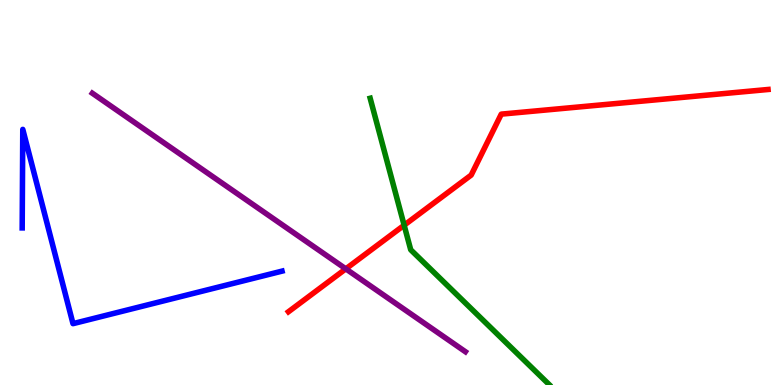[{'lines': ['blue', 'red'], 'intersections': []}, {'lines': ['green', 'red'], 'intersections': [{'x': 5.21, 'y': 4.15}]}, {'lines': ['purple', 'red'], 'intersections': [{'x': 4.46, 'y': 3.02}]}, {'lines': ['blue', 'green'], 'intersections': []}, {'lines': ['blue', 'purple'], 'intersections': []}, {'lines': ['green', 'purple'], 'intersections': []}]